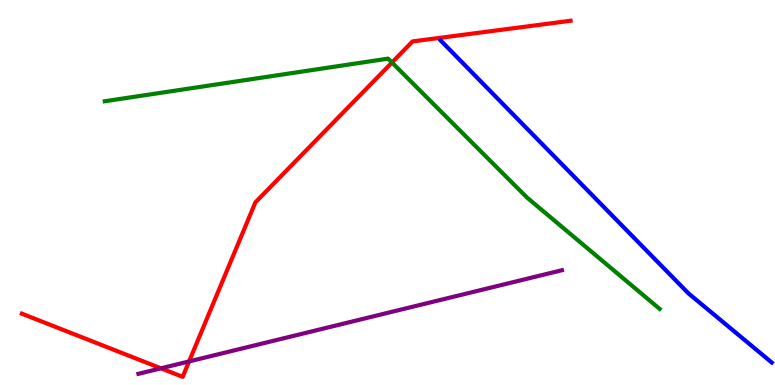[{'lines': ['blue', 'red'], 'intersections': []}, {'lines': ['green', 'red'], 'intersections': [{'x': 5.06, 'y': 8.38}]}, {'lines': ['purple', 'red'], 'intersections': [{'x': 2.08, 'y': 0.433}, {'x': 2.44, 'y': 0.612}]}, {'lines': ['blue', 'green'], 'intersections': []}, {'lines': ['blue', 'purple'], 'intersections': []}, {'lines': ['green', 'purple'], 'intersections': []}]